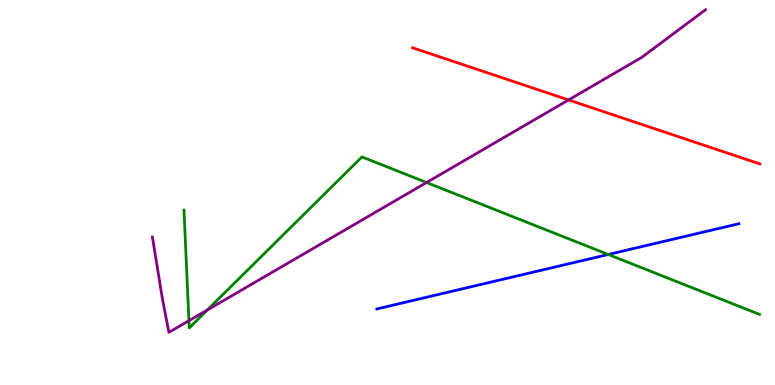[{'lines': ['blue', 'red'], 'intersections': []}, {'lines': ['green', 'red'], 'intersections': []}, {'lines': ['purple', 'red'], 'intersections': [{'x': 7.34, 'y': 7.4}]}, {'lines': ['blue', 'green'], 'intersections': [{'x': 7.85, 'y': 3.39}]}, {'lines': ['blue', 'purple'], 'intersections': []}, {'lines': ['green', 'purple'], 'intersections': [{'x': 2.44, 'y': 1.67}, {'x': 2.67, 'y': 1.95}, {'x': 5.5, 'y': 5.26}]}]